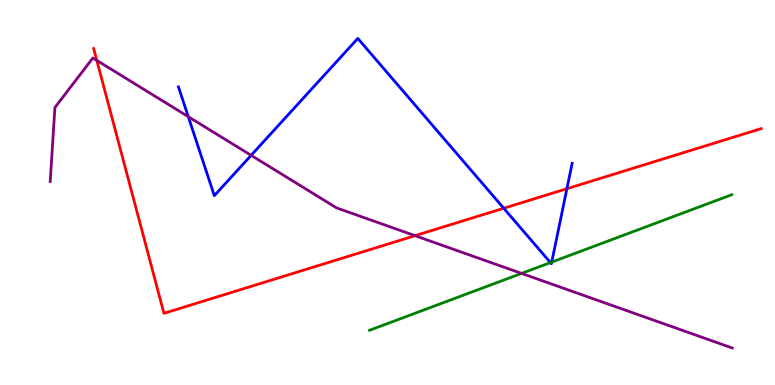[{'lines': ['blue', 'red'], 'intersections': [{'x': 6.5, 'y': 4.59}, {'x': 7.31, 'y': 5.1}]}, {'lines': ['green', 'red'], 'intersections': []}, {'lines': ['purple', 'red'], 'intersections': [{'x': 1.25, 'y': 8.43}, {'x': 5.36, 'y': 3.88}]}, {'lines': ['blue', 'green'], 'intersections': [{'x': 7.1, 'y': 3.18}, {'x': 7.12, 'y': 3.19}]}, {'lines': ['blue', 'purple'], 'intersections': [{'x': 2.43, 'y': 6.97}, {'x': 3.24, 'y': 5.97}]}, {'lines': ['green', 'purple'], 'intersections': [{'x': 6.73, 'y': 2.9}]}]